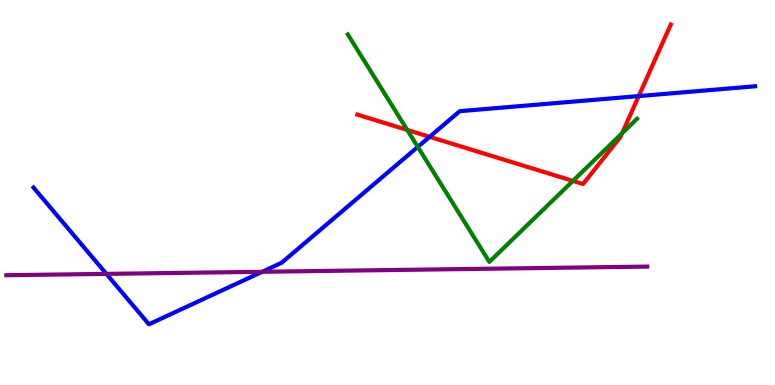[{'lines': ['blue', 'red'], 'intersections': [{'x': 5.54, 'y': 6.45}, {'x': 8.24, 'y': 7.5}]}, {'lines': ['green', 'red'], 'intersections': [{'x': 5.26, 'y': 6.62}, {'x': 7.39, 'y': 5.3}, {'x': 8.03, 'y': 6.54}]}, {'lines': ['purple', 'red'], 'intersections': []}, {'lines': ['blue', 'green'], 'intersections': [{'x': 5.39, 'y': 6.18}]}, {'lines': ['blue', 'purple'], 'intersections': [{'x': 1.37, 'y': 2.89}, {'x': 3.38, 'y': 2.94}]}, {'lines': ['green', 'purple'], 'intersections': []}]